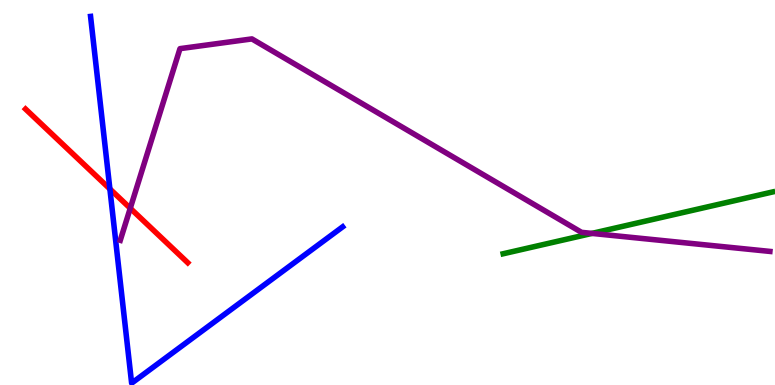[{'lines': ['blue', 'red'], 'intersections': [{'x': 1.42, 'y': 5.09}]}, {'lines': ['green', 'red'], 'intersections': []}, {'lines': ['purple', 'red'], 'intersections': [{'x': 1.68, 'y': 4.59}]}, {'lines': ['blue', 'green'], 'intersections': []}, {'lines': ['blue', 'purple'], 'intersections': []}, {'lines': ['green', 'purple'], 'intersections': [{'x': 7.64, 'y': 3.94}]}]